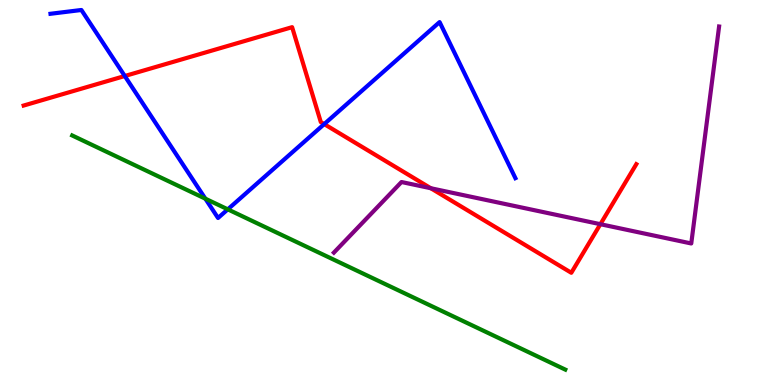[{'lines': ['blue', 'red'], 'intersections': [{'x': 1.61, 'y': 8.03}, {'x': 4.18, 'y': 6.78}]}, {'lines': ['green', 'red'], 'intersections': []}, {'lines': ['purple', 'red'], 'intersections': [{'x': 5.56, 'y': 5.11}, {'x': 7.75, 'y': 4.18}]}, {'lines': ['blue', 'green'], 'intersections': [{'x': 2.65, 'y': 4.84}, {'x': 2.94, 'y': 4.56}]}, {'lines': ['blue', 'purple'], 'intersections': []}, {'lines': ['green', 'purple'], 'intersections': []}]